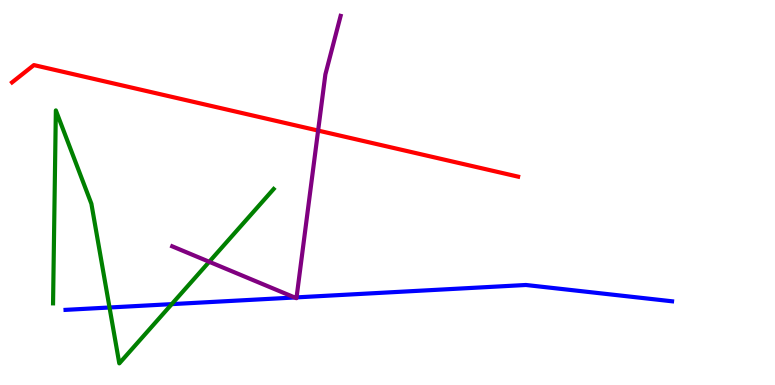[{'lines': ['blue', 'red'], 'intersections': []}, {'lines': ['green', 'red'], 'intersections': []}, {'lines': ['purple', 'red'], 'intersections': [{'x': 4.1, 'y': 6.61}]}, {'lines': ['blue', 'green'], 'intersections': [{'x': 1.41, 'y': 2.01}, {'x': 2.22, 'y': 2.1}]}, {'lines': ['blue', 'purple'], 'intersections': [{'x': 3.8, 'y': 2.27}, {'x': 3.83, 'y': 2.28}]}, {'lines': ['green', 'purple'], 'intersections': [{'x': 2.7, 'y': 3.2}]}]